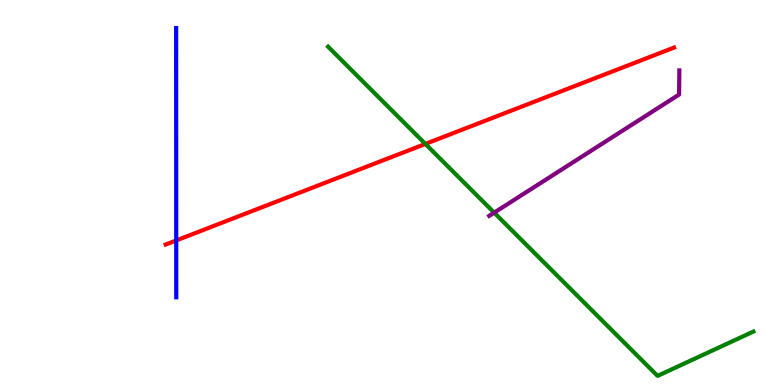[{'lines': ['blue', 'red'], 'intersections': [{'x': 2.27, 'y': 3.75}]}, {'lines': ['green', 'red'], 'intersections': [{'x': 5.49, 'y': 6.26}]}, {'lines': ['purple', 'red'], 'intersections': []}, {'lines': ['blue', 'green'], 'intersections': []}, {'lines': ['blue', 'purple'], 'intersections': []}, {'lines': ['green', 'purple'], 'intersections': [{'x': 6.38, 'y': 4.48}]}]